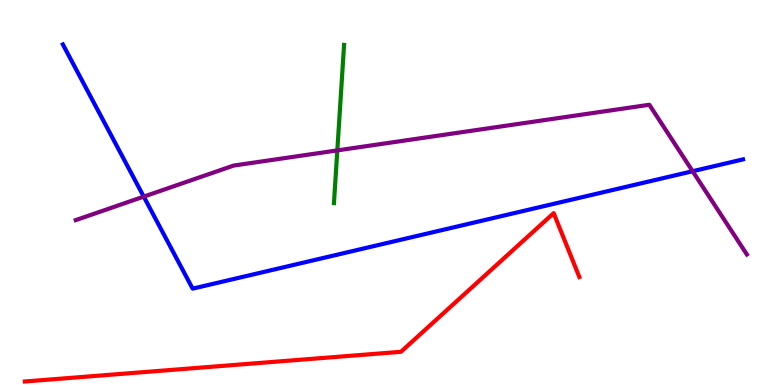[{'lines': ['blue', 'red'], 'intersections': []}, {'lines': ['green', 'red'], 'intersections': []}, {'lines': ['purple', 'red'], 'intersections': []}, {'lines': ['blue', 'green'], 'intersections': []}, {'lines': ['blue', 'purple'], 'intersections': [{'x': 1.85, 'y': 4.89}, {'x': 8.94, 'y': 5.55}]}, {'lines': ['green', 'purple'], 'intersections': [{'x': 4.35, 'y': 6.09}]}]